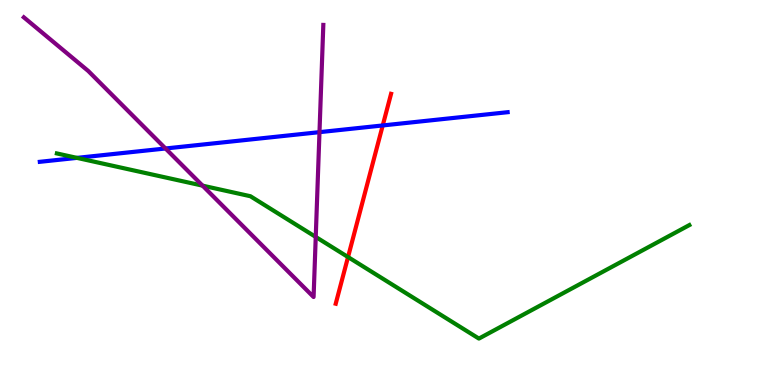[{'lines': ['blue', 'red'], 'intersections': [{'x': 4.94, 'y': 6.74}]}, {'lines': ['green', 'red'], 'intersections': [{'x': 4.49, 'y': 3.32}]}, {'lines': ['purple', 'red'], 'intersections': []}, {'lines': ['blue', 'green'], 'intersections': [{'x': 0.993, 'y': 5.9}]}, {'lines': ['blue', 'purple'], 'intersections': [{'x': 2.14, 'y': 6.14}, {'x': 4.12, 'y': 6.57}]}, {'lines': ['green', 'purple'], 'intersections': [{'x': 2.61, 'y': 5.18}, {'x': 4.07, 'y': 3.85}]}]